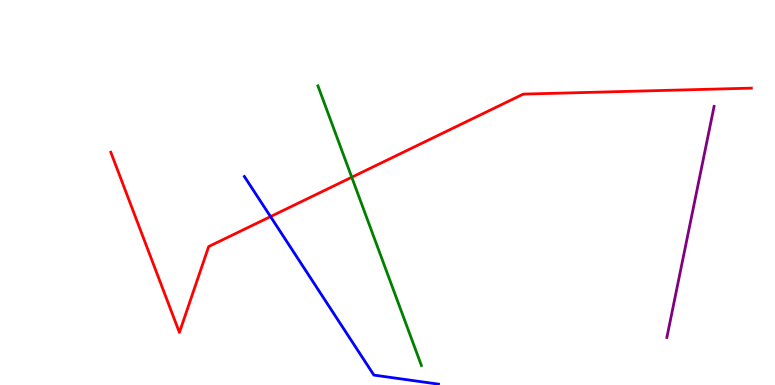[{'lines': ['blue', 'red'], 'intersections': [{'x': 3.49, 'y': 4.37}]}, {'lines': ['green', 'red'], 'intersections': [{'x': 4.54, 'y': 5.4}]}, {'lines': ['purple', 'red'], 'intersections': []}, {'lines': ['blue', 'green'], 'intersections': []}, {'lines': ['blue', 'purple'], 'intersections': []}, {'lines': ['green', 'purple'], 'intersections': []}]